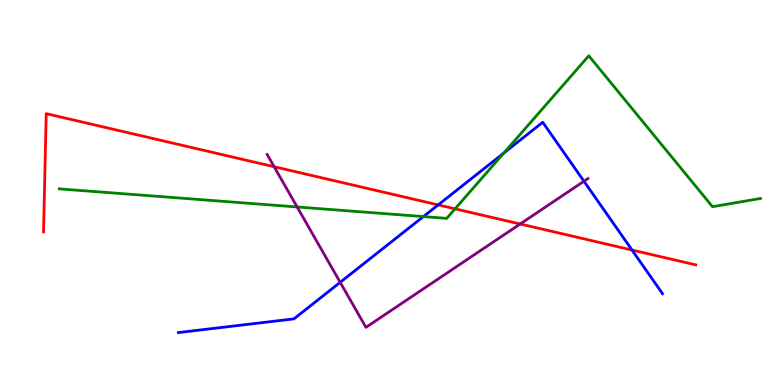[{'lines': ['blue', 'red'], 'intersections': [{'x': 5.65, 'y': 4.68}, {'x': 8.15, 'y': 3.51}]}, {'lines': ['green', 'red'], 'intersections': [{'x': 5.87, 'y': 4.58}]}, {'lines': ['purple', 'red'], 'intersections': [{'x': 3.54, 'y': 5.67}, {'x': 6.71, 'y': 4.18}]}, {'lines': ['blue', 'green'], 'intersections': [{'x': 5.46, 'y': 4.37}, {'x': 6.5, 'y': 6.03}]}, {'lines': ['blue', 'purple'], 'intersections': [{'x': 4.39, 'y': 2.67}, {'x': 7.53, 'y': 5.29}]}, {'lines': ['green', 'purple'], 'intersections': [{'x': 3.83, 'y': 4.62}]}]